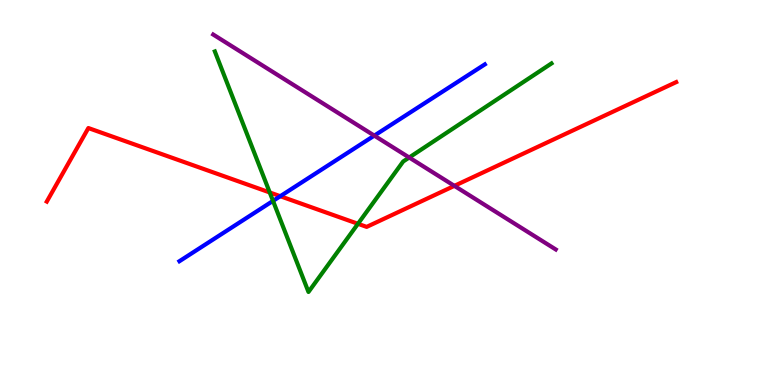[{'lines': ['blue', 'red'], 'intersections': [{'x': 3.62, 'y': 4.9}]}, {'lines': ['green', 'red'], 'intersections': [{'x': 3.48, 'y': 5.0}, {'x': 4.62, 'y': 4.19}]}, {'lines': ['purple', 'red'], 'intersections': [{'x': 5.86, 'y': 5.17}]}, {'lines': ['blue', 'green'], 'intersections': [{'x': 3.52, 'y': 4.78}]}, {'lines': ['blue', 'purple'], 'intersections': [{'x': 4.83, 'y': 6.48}]}, {'lines': ['green', 'purple'], 'intersections': [{'x': 5.28, 'y': 5.91}]}]